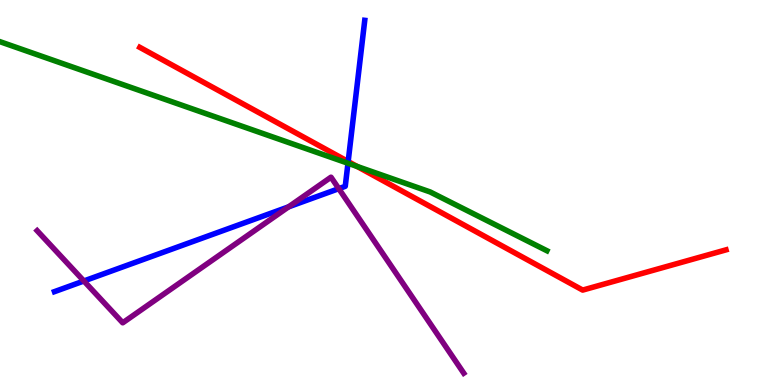[{'lines': ['blue', 'red'], 'intersections': [{'x': 4.49, 'y': 5.8}]}, {'lines': ['green', 'red'], 'intersections': [{'x': 4.61, 'y': 5.68}]}, {'lines': ['purple', 'red'], 'intersections': []}, {'lines': ['blue', 'green'], 'intersections': [{'x': 4.49, 'y': 5.76}]}, {'lines': ['blue', 'purple'], 'intersections': [{'x': 1.08, 'y': 2.7}, {'x': 3.72, 'y': 4.63}, {'x': 4.37, 'y': 5.1}]}, {'lines': ['green', 'purple'], 'intersections': []}]